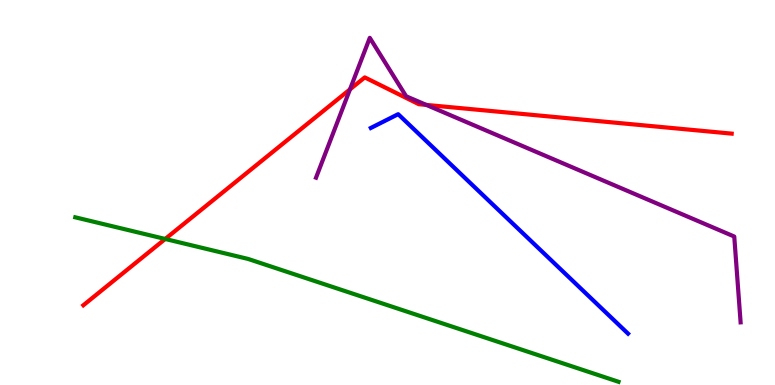[{'lines': ['blue', 'red'], 'intersections': []}, {'lines': ['green', 'red'], 'intersections': [{'x': 2.13, 'y': 3.79}]}, {'lines': ['purple', 'red'], 'intersections': [{'x': 4.52, 'y': 7.68}, {'x': 5.5, 'y': 7.28}]}, {'lines': ['blue', 'green'], 'intersections': []}, {'lines': ['blue', 'purple'], 'intersections': []}, {'lines': ['green', 'purple'], 'intersections': []}]